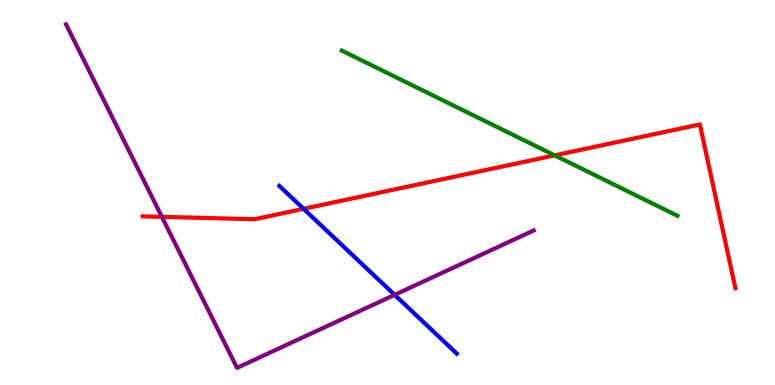[{'lines': ['blue', 'red'], 'intersections': [{'x': 3.92, 'y': 4.58}]}, {'lines': ['green', 'red'], 'intersections': [{'x': 7.16, 'y': 5.96}]}, {'lines': ['purple', 'red'], 'intersections': [{'x': 2.09, 'y': 4.37}]}, {'lines': ['blue', 'green'], 'intersections': []}, {'lines': ['blue', 'purple'], 'intersections': [{'x': 5.09, 'y': 2.34}]}, {'lines': ['green', 'purple'], 'intersections': []}]